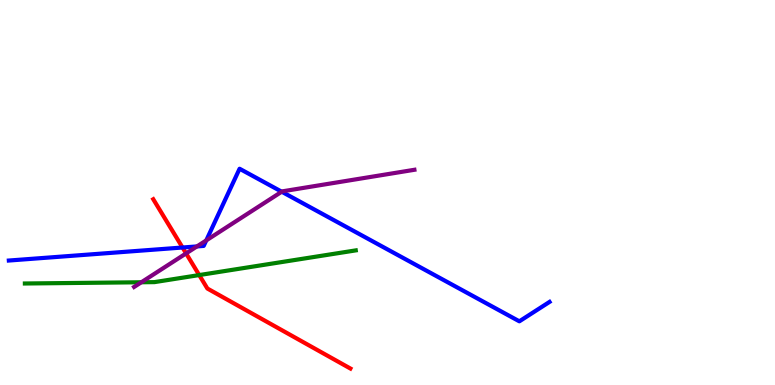[{'lines': ['blue', 'red'], 'intersections': [{'x': 2.36, 'y': 3.57}]}, {'lines': ['green', 'red'], 'intersections': [{'x': 2.57, 'y': 2.86}]}, {'lines': ['purple', 'red'], 'intersections': [{'x': 2.4, 'y': 3.42}]}, {'lines': ['blue', 'green'], 'intersections': []}, {'lines': ['blue', 'purple'], 'intersections': [{'x': 2.54, 'y': 3.6}, {'x': 2.66, 'y': 3.76}, {'x': 3.64, 'y': 5.02}]}, {'lines': ['green', 'purple'], 'intersections': [{'x': 1.82, 'y': 2.67}]}]